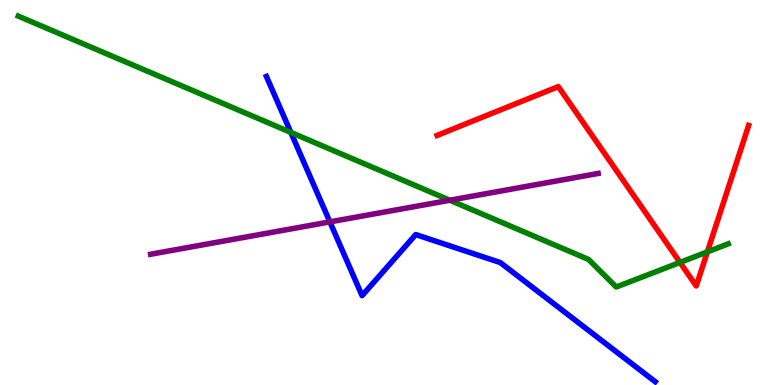[{'lines': ['blue', 'red'], 'intersections': []}, {'lines': ['green', 'red'], 'intersections': [{'x': 8.77, 'y': 3.18}, {'x': 9.13, 'y': 3.46}]}, {'lines': ['purple', 'red'], 'intersections': []}, {'lines': ['blue', 'green'], 'intersections': [{'x': 3.75, 'y': 6.56}]}, {'lines': ['blue', 'purple'], 'intersections': [{'x': 4.26, 'y': 4.24}]}, {'lines': ['green', 'purple'], 'intersections': [{'x': 5.8, 'y': 4.8}]}]